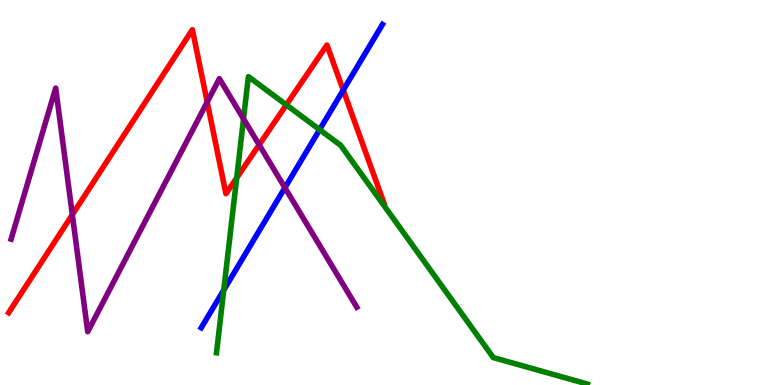[{'lines': ['blue', 'red'], 'intersections': [{'x': 4.43, 'y': 7.66}]}, {'lines': ['green', 'red'], 'intersections': [{'x': 3.05, 'y': 5.38}, {'x': 3.69, 'y': 7.28}]}, {'lines': ['purple', 'red'], 'intersections': [{'x': 0.933, 'y': 4.42}, {'x': 2.67, 'y': 7.35}, {'x': 3.34, 'y': 6.24}]}, {'lines': ['blue', 'green'], 'intersections': [{'x': 2.89, 'y': 2.47}, {'x': 4.12, 'y': 6.63}]}, {'lines': ['blue', 'purple'], 'intersections': [{'x': 3.68, 'y': 5.12}]}, {'lines': ['green', 'purple'], 'intersections': [{'x': 3.14, 'y': 6.91}]}]